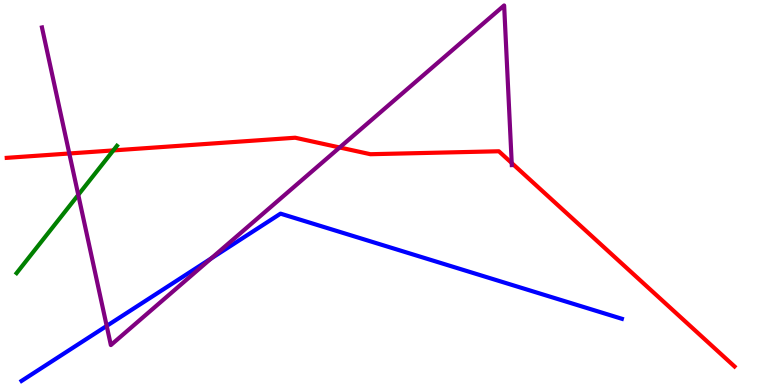[{'lines': ['blue', 'red'], 'intersections': []}, {'lines': ['green', 'red'], 'intersections': [{'x': 1.46, 'y': 6.09}]}, {'lines': ['purple', 'red'], 'intersections': [{'x': 0.894, 'y': 6.01}, {'x': 4.38, 'y': 6.17}, {'x': 6.6, 'y': 5.77}]}, {'lines': ['blue', 'green'], 'intersections': []}, {'lines': ['blue', 'purple'], 'intersections': [{'x': 1.38, 'y': 1.53}, {'x': 2.72, 'y': 3.29}]}, {'lines': ['green', 'purple'], 'intersections': [{'x': 1.01, 'y': 4.94}]}]